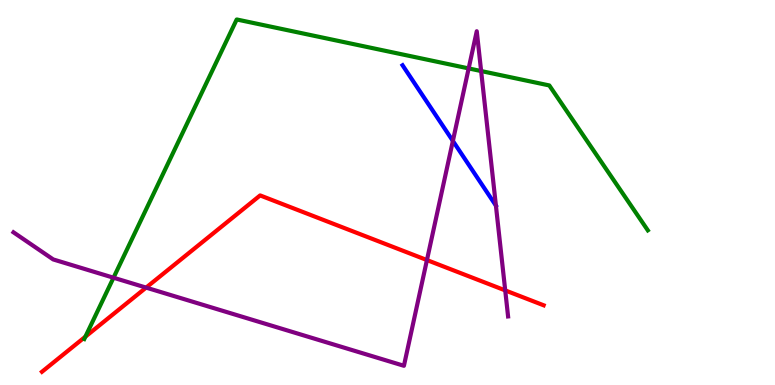[{'lines': ['blue', 'red'], 'intersections': []}, {'lines': ['green', 'red'], 'intersections': [{'x': 1.1, 'y': 1.25}]}, {'lines': ['purple', 'red'], 'intersections': [{'x': 1.89, 'y': 2.53}, {'x': 5.51, 'y': 3.25}, {'x': 6.52, 'y': 2.46}]}, {'lines': ['blue', 'green'], 'intersections': []}, {'lines': ['blue', 'purple'], 'intersections': [{'x': 5.84, 'y': 6.34}, {'x': 6.4, 'y': 4.66}]}, {'lines': ['green', 'purple'], 'intersections': [{'x': 1.46, 'y': 2.79}, {'x': 6.05, 'y': 8.22}, {'x': 6.21, 'y': 8.15}]}]